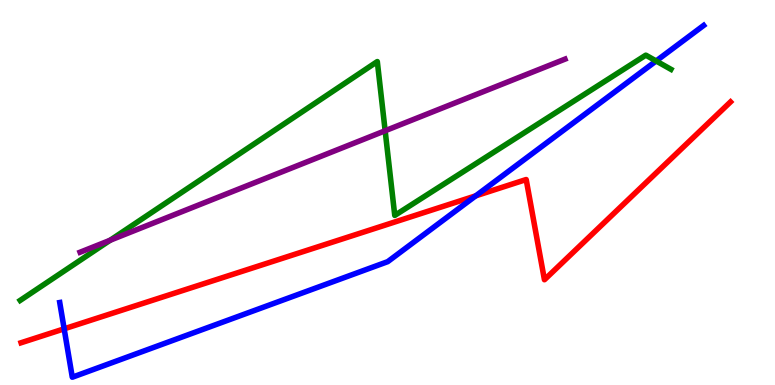[{'lines': ['blue', 'red'], 'intersections': [{'x': 0.828, 'y': 1.46}, {'x': 6.14, 'y': 4.91}]}, {'lines': ['green', 'red'], 'intersections': []}, {'lines': ['purple', 'red'], 'intersections': []}, {'lines': ['blue', 'green'], 'intersections': [{'x': 8.47, 'y': 8.42}]}, {'lines': ['blue', 'purple'], 'intersections': []}, {'lines': ['green', 'purple'], 'intersections': [{'x': 1.42, 'y': 3.76}, {'x': 4.97, 'y': 6.6}]}]